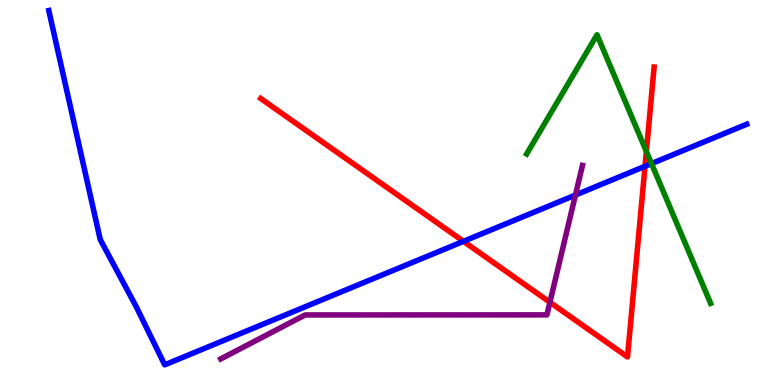[{'lines': ['blue', 'red'], 'intersections': [{'x': 5.98, 'y': 3.73}, {'x': 8.32, 'y': 5.68}]}, {'lines': ['green', 'red'], 'intersections': [{'x': 8.34, 'y': 6.07}]}, {'lines': ['purple', 'red'], 'intersections': [{'x': 7.1, 'y': 2.15}]}, {'lines': ['blue', 'green'], 'intersections': [{'x': 8.41, 'y': 5.75}]}, {'lines': ['blue', 'purple'], 'intersections': [{'x': 7.42, 'y': 4.93}]}, {'lines': ['green', 'purple'], 'intersections': []}]